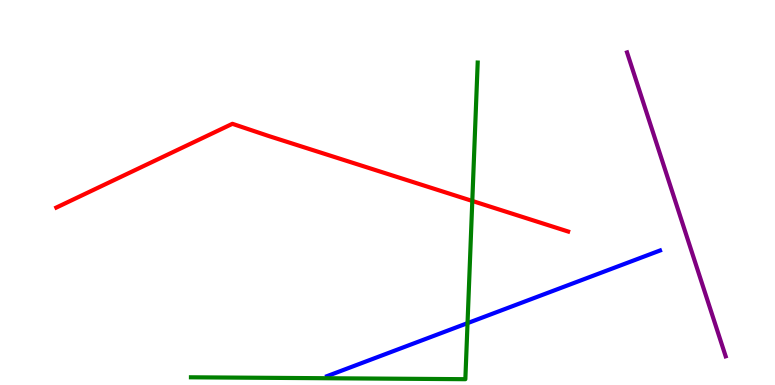[{'lines': ['blue', 'red'], 'intersections': []}, {'lines': ['green', 'red'], 'intersections': [{'x': 6.09, 'y': 4.78}]}, {'lines': ['purple', 'red'], 'intersections': []}, {'lines': ['blue', 'green'], 'intersections': [{'x': 6.03, 'y': 1.61}]}, {'lines': ['blue', 'purple'], 'intersections': []}, {'lines': ['green', 'purple'], 'intersections': []}]